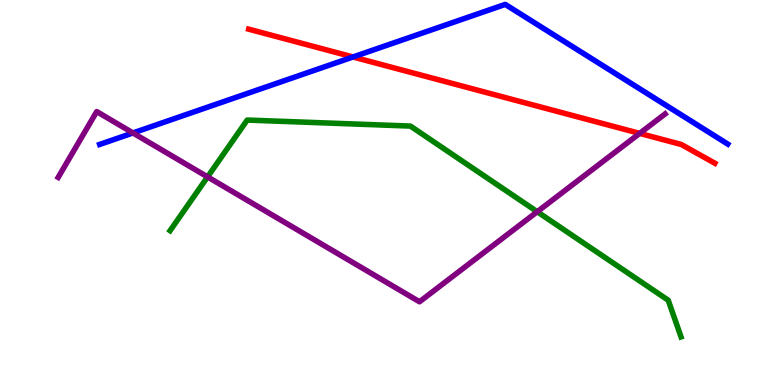[{'lines': ['blue', 'red'], 'intersections': [{'x': 4.55, 'y': 8.52}]}, {'lines': ['green', 'red'], 'intersections': []}, {'lines': ['purple', 'red'], 'intersections': [{'x': 8.25, 'y': 6.54}]}, {'lines': ['blue', 'green'], 'intersections': []}, {'lines': ['blue', 'purple'], 'intersections': [{'x': 1.72, 'y': 6.55}]}, {'lines': ['green', 'purple'], 'intersections': [{'x': 2.68, 'y': 5.41}, {'x': 6.93, 'y': 4.5}]}]